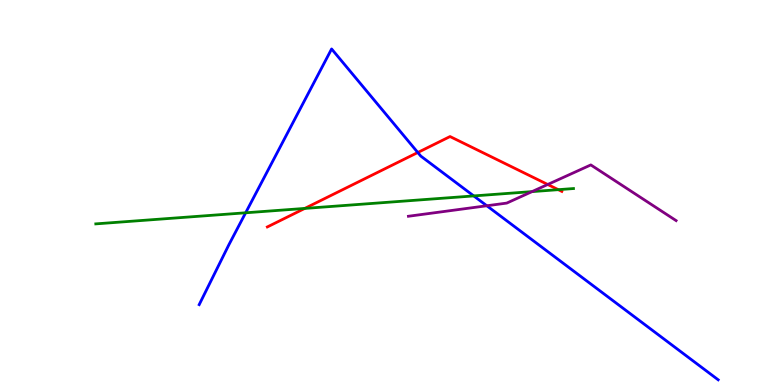[{'lines': ['blue', 'red'], 'intersections': [{'x': 5.39, 'y': 6.04}]}, {'lines': ['green', 'red'], 'intersections': [{'x': 3.93, 'y': 4.59}, {'x': 7.2, 'y': 5.07}]}, {'lines': ['purple', 'red'], 'intersections': [{'x': 7.07, 'y': 5.21}]}, {'lines': ['blue', 'green'], 'intersections': [{'x': 3.17, 'y': 4.47}, {'x': 6.11, 'y': 4.91}]}, {'lines': ['blue', 'purple'], 'intersections': [{'x': 6.28, 'y': 4.66}]}, {'lines': ['green', 'purple'], 'intersections': [{'x': 6.86, 'y': 5.02}]}]